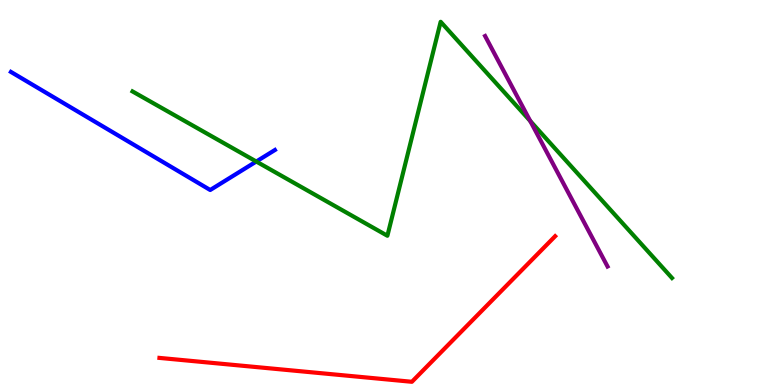[{'lines': ['blue', 'red'], 'intersections': []}, {'lines': ['green', 'red'], 'intersections': []}, {'lines': ['purple', 'red'], 'intersections': []}, {'lines': ['blue', 'green'], 'intersections': [{'x': 3.31, 'y': 5.8}]}, {'lines': ['blue', 'purple'], 'intersections': []}, {'lines': ['green', 'purple'], 'intersections': [{'x': 6.84, 'y': 6.86}]}]